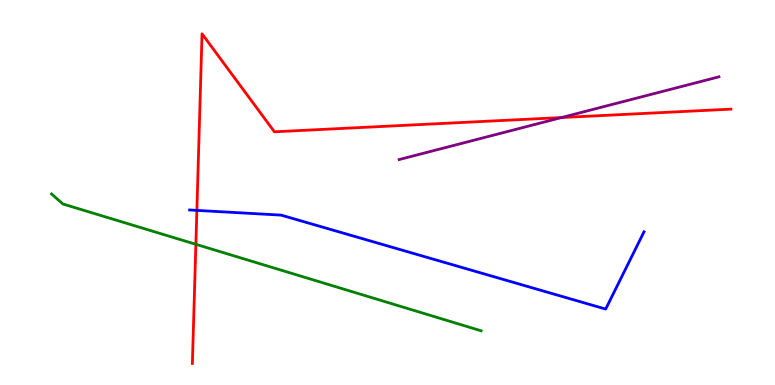[{'lines': ['blue', 'red'], 'intersections': [{'x': 2.54, 'y': 4.54}]}, {'lines': ['green', 'red'], 'intersections': [{'x': 2.53, 'y': 3.65}]}, {'lines': ['purple', 'red'], 'intersections': [{'x': 7.25, 'y': 6.95}]}, {'lines': ['blue', 'green'], 'intersections': []}, {'lines': ['blue', 'purple'], 'intersections': []}, {'lines': ['green', 'purple'], 'intersections': []}]